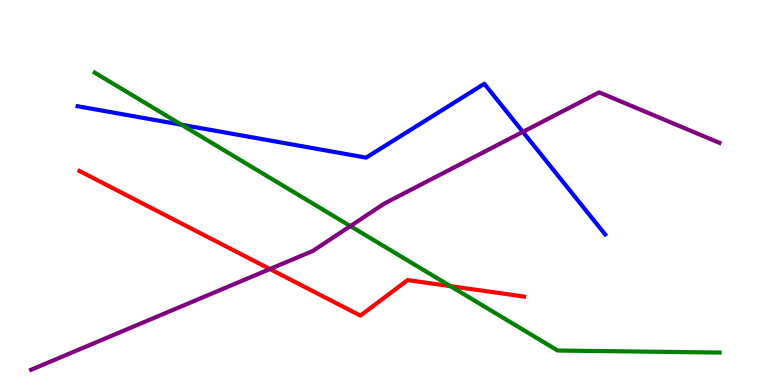[{'lines': ['blue', 'red'], 'intersections': []}, {'lines': ['green', 'red'], 'intersections': [{'x': 5.81, 'y': 2.57}]}, {'lines': ['purple', 'red'], 'intersections': [{'x': 3.48, 'y': 3.01}]}, {'lines': ['blue', 'green'], 'intersections': [{'x': 2.34, 'y': 6.76}]}, {'lines': ['blue', 'purple'], 'intersections': [{'x': 6.75, 'y': 6.58}]}, {'lines': ['green', 'purple'], 'intersections': [{'x': 4.52, 'y': 4.13}]}]